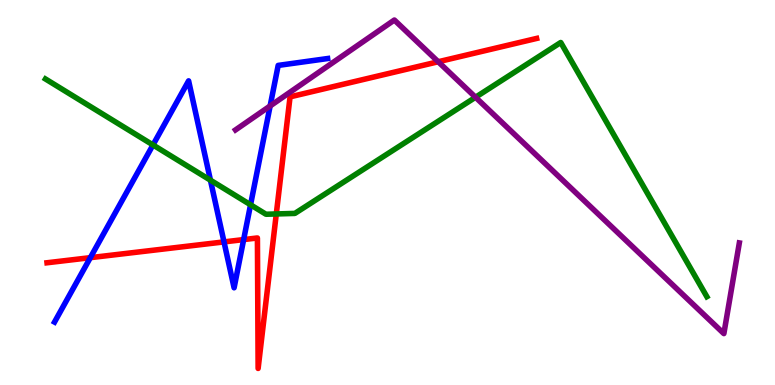[{'lines': ['blue', 'red'], 'intersections': [{'x': 1.17, 'y': 3.31}, {'x': 2.89, 'y': 3.72}, {'x': 3.14, 'y': 3.78}]}, {'lines': ['green', 'red'], 'intersections': [{'x': 3.57, 'y': 4.44}]}, {'lines': ['purple', 'red'], 'intersections': [{'x': 5.65, 'y': 8.4}]}, {'lines': ['blue', 'green'], 'intersections': [{'x': 1.97, 'y': 6.24}, {'x': 2.72, 'y': 5.32}, {'x': 3.23, 'y': 4.68}]}, {'lines': ['blue', 'purple'], 'intersections': [{'x': 3.49, 'y': 7.25}]}, {'lines': ['green', 'purple'], 'intersections': [{'x': 6.14, 'y': 7.47}]}]